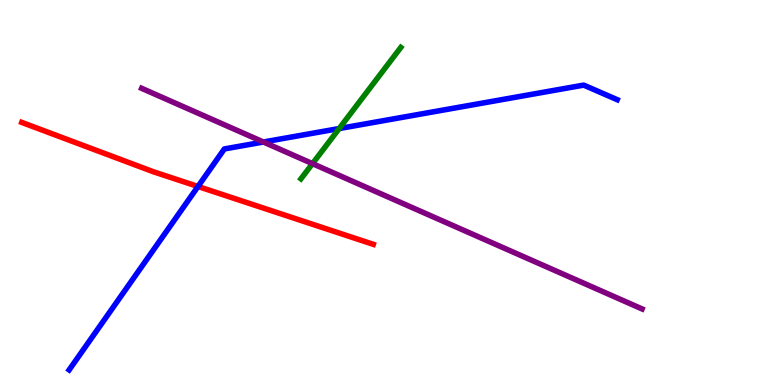[{'lines': ['blue', 'red'], 'intersections': [{'x': 2.55, 'y': 5.16}]}, {'lines': ['green', 'red'], 'intersections': []}, {'lines': ['purple', 'red'], 'intersections': []}, {'lines': ['blue', 'green'], 'intersections': [{'x': 4.38, 'y': 6.66}]}, {'lines': ['blue', 'purple'], 'intersections': [{'x': 3.4, 'y': 6.31}]}, {'lines': ['green', 'purple'], 'intersections': [{'x': 4.03, 'y': 5.75}]}]